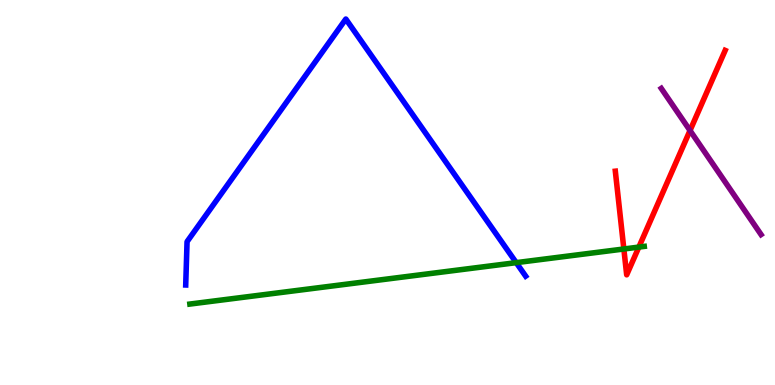[{'lines': ['blue', 'red'], 'intersections': []}, {'lines': ['green', 'red'], 'intersections': [{'x': 8.05, 'y': 3.53}, {'x': 8.24, 'y': 3.58}]}, {'lines': ['purple', 'red'], 'intersections': [{'x': 8.9, 'y': 6.61}]}, {'lines': ['blue', 'green'], 'intersections': [{'x': 6.66, 'y': 3.18}]}, {'lines': ['blue', 'purple'], 'intersections': []}, {'lines': ['green', 'purple'], 'intersections': []}]